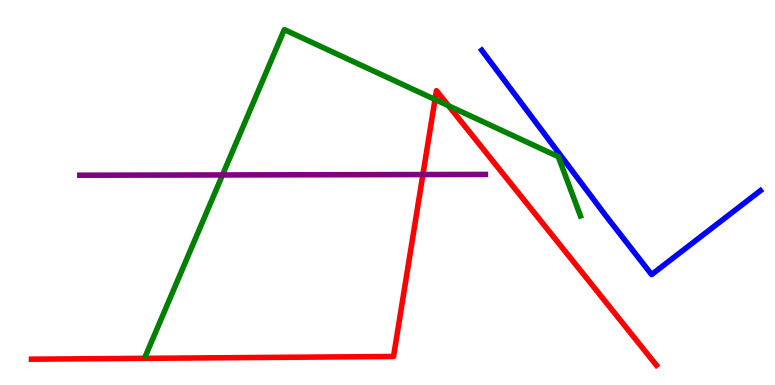[{'lines': ['blue', 'red'], 'intersections': []}, {'lines': ['green', 'red'], 'intersections': [{'x': 5.61, 'y': 7.42}, {'x': 5.79, 'y': 7.25}]}, {'lines': ['purple', 'red'], 'intersections': [{'x': 5.46, 'y': 5.47}]}, {'lines': ['blue', 'green'], 'intersections': []}, {'lines': ['blue', 'purple'], 'intersections': []}, {'lines': ['green', 'purple'], 'intersections': [{'x': 2.87, 'y': 5.46}]}]